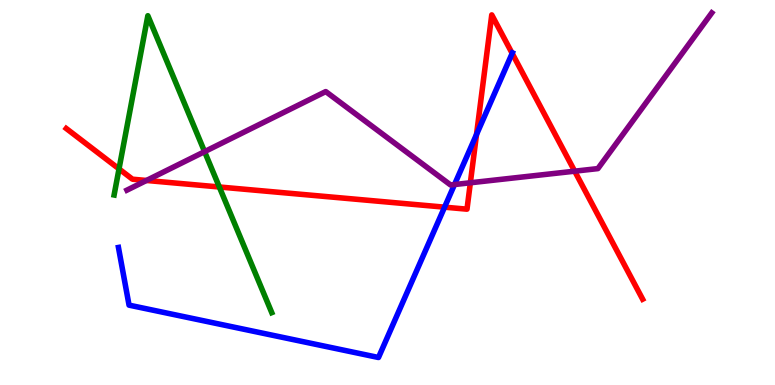[{'lines': ['blue', 'red'], 'intersections': [{'x': 5.74, 'y': 4.62}, {'x': 6.15, 'y': 6.51}, {'x': 6.61, 'y': 8.61}]}, {'lines': ['green', 'red'], 'intersections': [{'x': 1.54, 'y': 5.61}, {'x': 2.83, 'y': 5.14}]}, {'lines': ['purple', 'red'], 'intersections': [{'x': 1.89, 'y': 5.31}, {'x': 6.07, 'y': 5.25}, {'x': 7.42, 'y': 5.55}]}, {'lines': ['blue', 'green'], 'intersections': []}, {'lines': ['blue', 'purple'], 'intersections': [{'x': 5.86, 'y': 5.21}]}, {'lines': ['green', 'purple'], 'intersections': [{'x': 2.64, 'y': 6.06}]}]